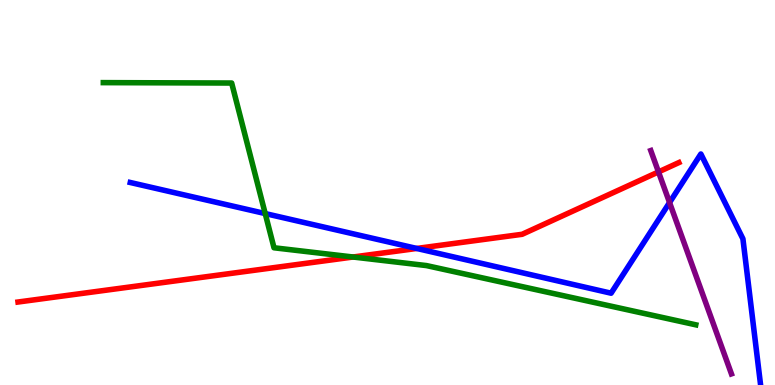[{'lines': ['blue', 'red'], 'intersections': [{'x': 5.38, 'y': 3.55}]}, {'lines': ['green', 'red'], 'intersections': [{'x': 4.56, 'y': 3.32}]}, {'lines': ['purple', 'red'], 'intersections': [{'x': 8.5, 'y': 5.53}]}, {'lines': ['blue', 'green'], 'intersections': [{'x': 3.42, 'y': 4.45}]}, {'lines': ['blue', 'purple'], 'intersections': [{'x': 8.64, 'y': 4.74}]}, {'lines': ['green', 'purple'], 'intersections': []}]